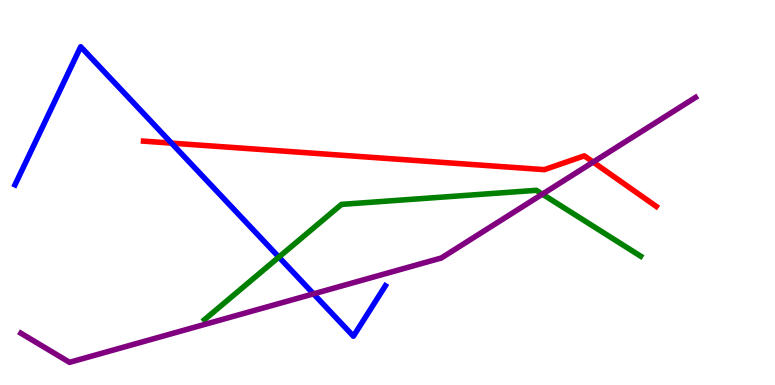[{'lines': ['blue', 'red'], 'intersections': [{'x': 2.21, 'y': 6.28}]}, {'lines': ['green', 'red'], 'intersections': []}, {'lines': ['purple', 'red'], 'intersections': [{'x': 7.65, 'y': 5.79}]}, {'lines': ['blue', 'green'], 'intersections': [{'x': 3.6, 'y': 3.32}]}, {'lines': ['blue', 'purple'], 'intersections': [{'x': 4.05, 'y': 2.37}]}, {'lines': ['green', 'purple'], 'intersections': [{'x': 7.0, 'y': 4.96}]}]